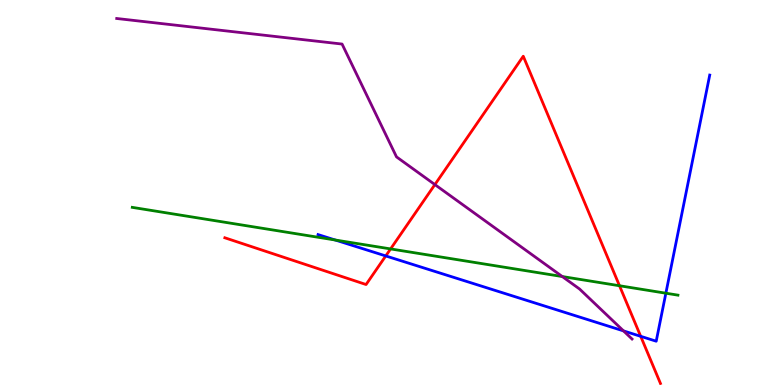[{'lines': ['blue', 'red'], 'intersections': [{'x': 4.98, 'y': 3.35}, {'x': 8.27, 'y': 1.26}]}, {'lines': ['green', 'red'], 'intersections': [{'x': 5.04, 'y': 3.53}, {'x': 7.99, 'y': 2.58}]}, {'lines': ['purple', 'red'], 'intersections': [{'x': 5.61, 'y': 5.21}]}, {'lines': ['blue', 'green'], 'intersections': [{'x': 4.33, 'y': 3.77}, {'x': 8.59, 'y': 2.38}]}, {'lines': ['blue', 'purple'], 'intersections': [{'x': 8.05, 'y': 1.41}]}, {'lines': ['green', 'purple'], 'intersections': [{'x': 7.26, 'y': 2.82}]}]